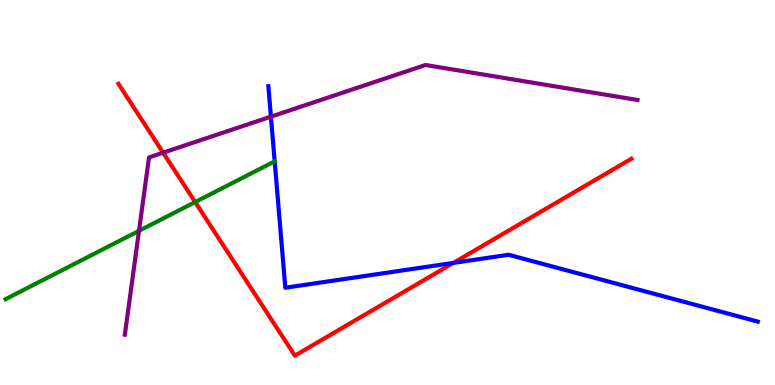[{'lines': ['blue', 'red'], 'intersections': [{'x': 5.85, 'y': 3.17}]}, {'lines': ['green', 'red'], 'intersections': [{'x': 2.52, 'y': 4.75}]}, {'lines': ['purple', 'red'], 'intersections': [{'x': 2.1, 'y': 6.03}]}, {'lines': ['blue', 'green'], 'intersections': [{'x': 3.54, 'y': 5.81}]}, {'lines': ['blue', 'purple'], 'intersections': [{'x': 3.5, 'y': 6.97}]}, {'lines': ['green', 'purple'], 'intersections': [{'x': 1.79, 'y': 4.0}]}]